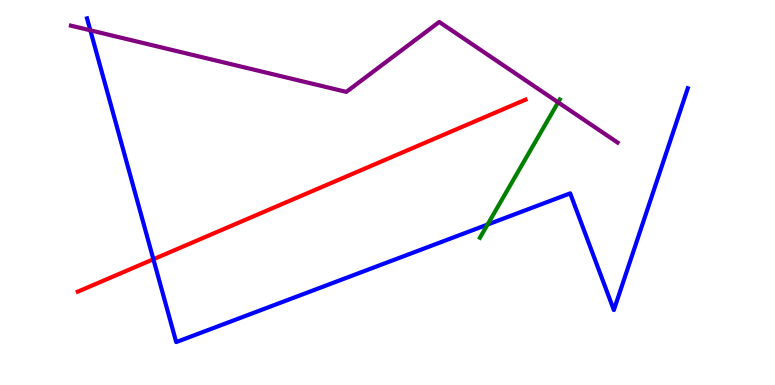[{'lines': ['blue', 'red'], 'intersections': [{'x': 1.98, 'y': 3.27}]}, {'lines': ['green', 'red'], 'intersections': []}, {'lines': ['purple', 'red'], 'intersections': []}, {'lines': ['blue', 'green'], 'intersections': [{'x': 6.29, 'y': 4.17}]}, {'lines': ['blue', 'purple'], 'intersections': [{'x': 1.17, 'y': 9.21}]}, {'lines': ['green', 'purple'], 'intersections': [{'x': 7.2, 'y': 7.34}]}]